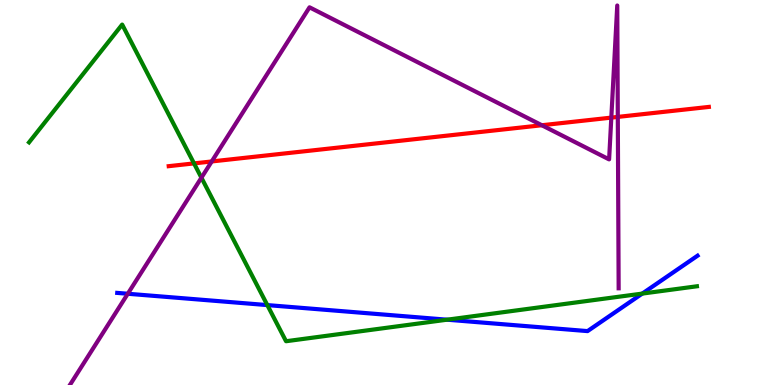[{'lines': ['blue', 'red'], 'intersections': []}, {'lines': ['green', 'red'], 'intersections': [{'x': 2.5, 'y': 5.76}]}, {'lines': ['purple', 'red'], 'intersections': [{'x': 2.73, 'y': 5.81}, {'x': 6.99, 'y': 6.75}, {'x': 7.89, 'y': 6.95}, {'x': 7.97, 'y': 6.96}]}, {'lines': ['blue', 'green'], 'intersections': [{'x': 3.45, 'y': 2.08}, {'x': 5.77, 'y': 1.7}, {'x': 8.29, 'y': 2.37}]}, {'lines': ['blue', 'purple'], 'intersections': [{'x': 1.65, 'y': 2.37}]}, {'lines': ['green', 'purple'], 'intersections': [{'x': 2.6, 'y': 5.38}]}]